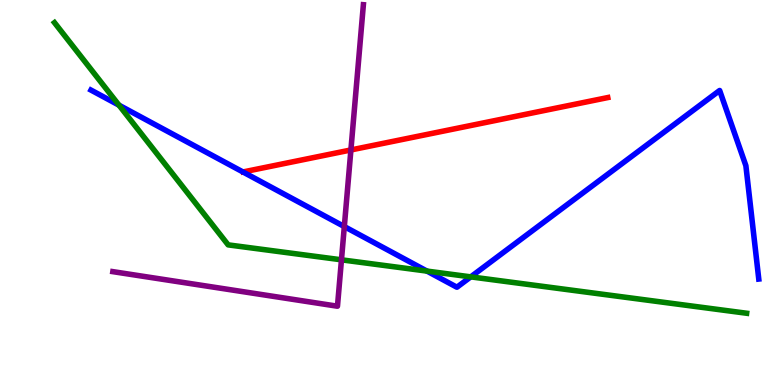[{'lines': ['blue', 'red'], 'intersections': []}, {'lines': ['green', 'red'], 'intersections': []}, {'lines': ['purple', 'red'], 'intersections': [{'x': 4.53, 'y': 6.1}]}, {'lines': ['blue', 'green'], 'intersections': [{'x': 1.54, 'y': 7.27}, {'x': 5.51, 'y': 2.96}, {'x': 6.07, 'y': 2.81}]}, {'lines': ['blue', 'purple'], 'intersections': [{'x': 4.44, 'y': 4.11}]}, {'lines': ['green', 'purple'], 'intersections': [{'x': 4.41, 'y': 3.25}]}]